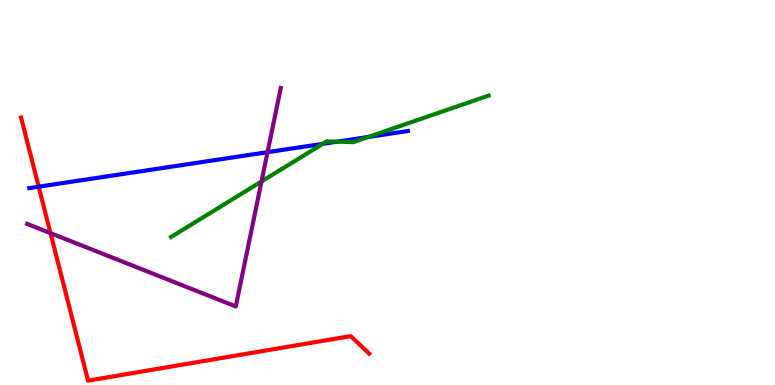[{'lines': ['blue', 'red'], 'intersections': [{'x': 0.499, 'y': 5.15}]}, {'lines': ['green', 'red'], 'intersections': []}, {'lines': ['purple', 'red'], 'intersections': [{'x': 0.652, 'y': 3.94}]}, {'lines': ['blue', 'green'], 'intersections': [{'x': 4.17, 'y': 6.26}, {'x': 4.35, 'y': 6.32}, {'x': 4.75, 'y': 6.44}]}, {'lines': ['blue', 'purple'], 'intersections': [{'x': 3.45, 'y': 6.05}]}, {'lines': ['green', 'purple'], 'intersections': [{'x': 3.37, 'y': 5.29}]}]